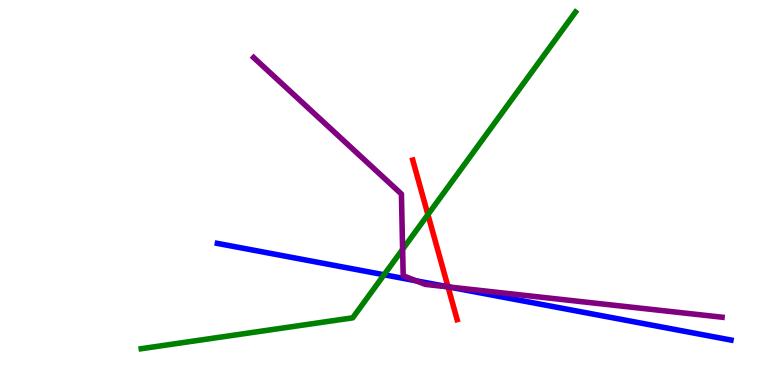[{'lines': ['blue', 'red'], 'intersections': [{'x': 5.78, 'y': 2.55}]}, {'lines': ['green', 'red'], 'intersections': [{'x': 5.52, 'y': 4.43}]}, {'lines': ['purple', 'red'], 'intersections': [{'x': 5.78, 'y': 2.55}]}, {'lines': ['blue', 'green'], 'intersections': [{'x': 4.96, 'y': 2.86}]}, {'lines': ['blue', 'purple'], 'intersections': [{'x': 5.37, 'y': 2.71}, {'x': 5.8, 'y': 2.55}]}, {'lines': ['green', 'purple'], 'intersections': [{'x': 5.2, 'y': 3.52}]}]